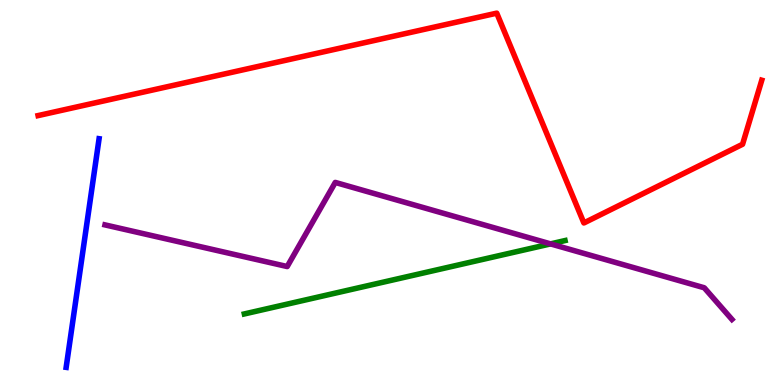[{'lines': ['blue', 'red'], 'intersections': []}, {'lines': ['green', 'red'], 'intersections': []}, {'lines': ['purple', 'red'], 'intersections': []}, {'lines': ['blue', 'green'], 'intersections': []}, {'lines': ['blue', 'purple'], 'intersections': []}, {'lines': ['green', 'purple'], 'intersections': [{'x': 7.1, 'y': 3.67}]}]